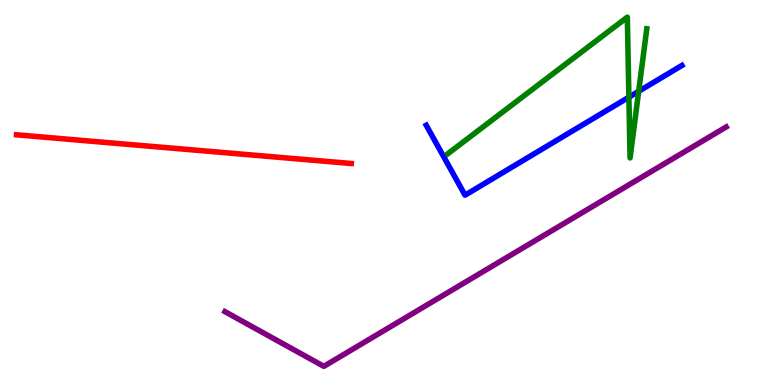[{'lines': ['blue', 'red'], 'intersections': []}, {'lines': ['green', 'red'], 'intersections': []}, {'lines': ['purple', 'red'], 'intersections': []}, {'lines': ['blue', 'green'], 'intersections': [{'x': 8.11, 'y': 7.48}, {'x': 8.24, 'y': 7.63}]}, {'lines': ['blue', 'purple'], 'intersections': []}, {'lines': ['green', 'purple'], 'intersections': []}]